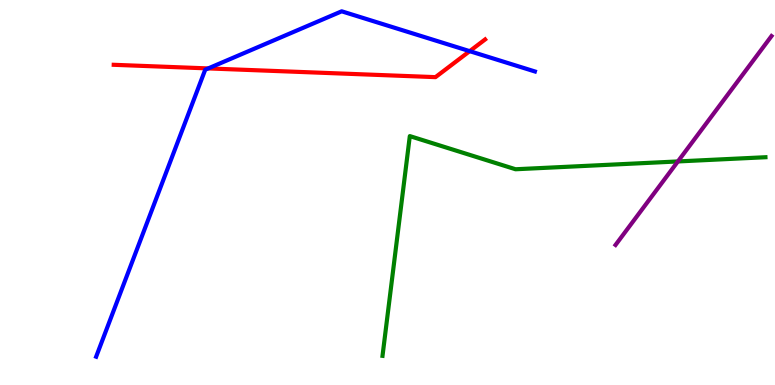[{'lines': ['blue', 'red'], 'intersections': [{'x': 2.69, 'y': 8.22}, {'x': 6.06, 'y': 8.67}]}, {'lines': ['green', 'red'], 'intersections': []}, {'lines': ['purple', 'red'], 'intersections': []}, {'lines': ['blue', 'green'], 'intersections': []}, {'lines': ['blue', 'purple'], 'intersections': []}, {'lines': ['green', 'purple'], 'intersections': [{'x': 8.75, 'y': 5.81}]}]